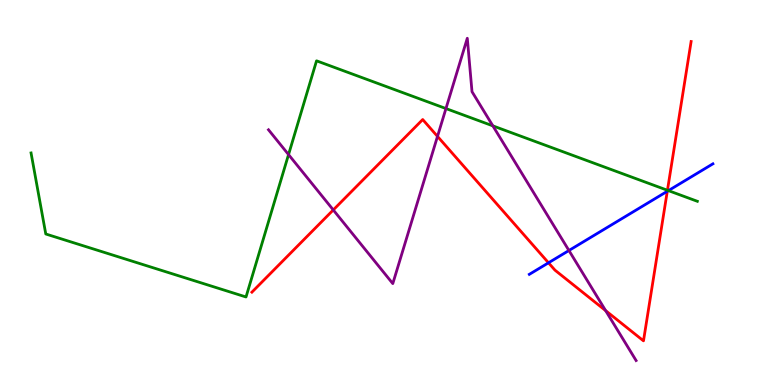[{'lines': ['blue', 'red'], 'intersections': [{'x': 7.08, 'y': 3.17}, {'x': 8.61, 'y': 5.03}]}, {'lines': ['green', 'red'], 'intersections': [{'x': 8.61, 'y': 5.06}]}, {'lines': ['purple', 'red'], 'intersections': [{'x': 4.3, 'y': 4.55}, {'x': 5.65, 'y': 6.46}, {'x': 7.81, 'y': 1.93}]}, {'lines': ['blue', 'green'], 'intersections': [{'x': 8.62, 'y': 5.05}]}, {'lines': ['blue', 'purple'], 'intersections': [{'x': 7.34, 'y': 3.49}]}, {'lines': ['green', 'purple'], 'intersections': [{'x': 3.72, 'y': 5.98}, {'x': 5.75, 'y': 7.18}, {'x': 6.36, 'y': 6.73}]}]